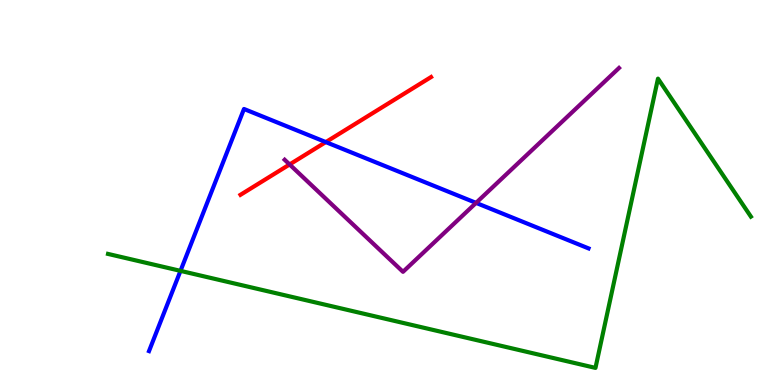[{'lines': ['blue', 'red'], 'intersections': [{'x': 4.2, 'y': 6.31}]}, {'lines': ['green', 'red'], 'intersections': []}, {'lines': ['purple', 'red'], 'intersections': [{'x': 3.74, 'y': 5.73}]}, {'lines': ['blue', 'green'], 'intersections': [{'x': 2.33, 'y': 2.96}]}, {'lines': ['blue', 'purple'], 'intersections': [{'x': 6.14, 'y': 4.73}]}, {'lines': ['green', 'purple'], 'intersections': []}]